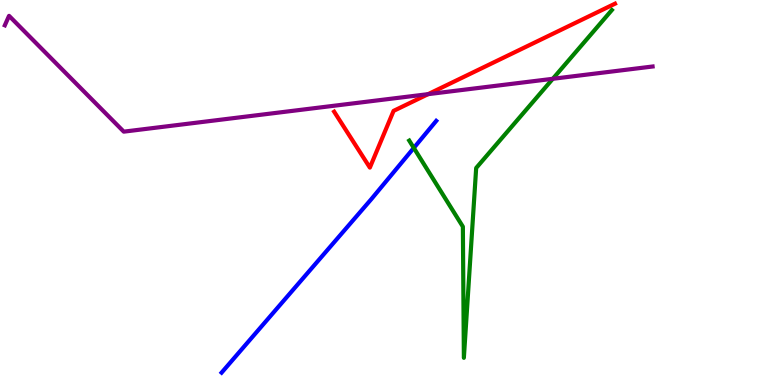[{'lines': ['blue', 'red'], 'intersections': []}, {'lines': ['green', 'red'], 'intersections': []}, {'lines': ['purple', 'red'], 'intersections': [{'x': 5.52, 'y': 7.55}]}, {'lines': ['blue', 'green'], 'intersections': [{'x': 5.34, 'y': 6.16}]}, {'lines': ['blue', 'purple'], 'intersections': []}, {'lines': ['green', 'purple'], 'intersections': [{'x': 7.13, 'y': 7.95}]}]